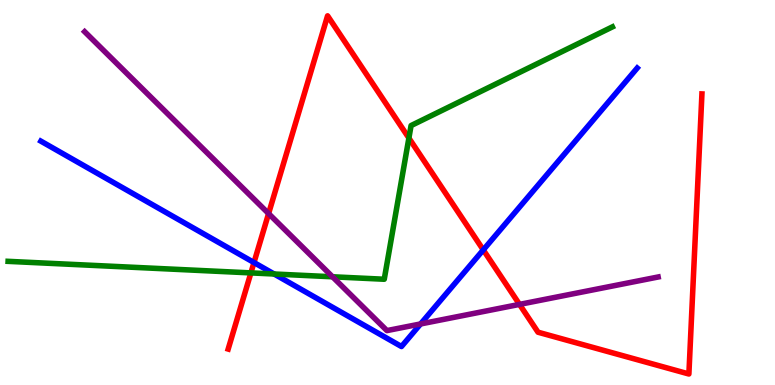[{'lines': ['blue', 'red'], 'intersections': [{'x': 3.28, 'y': 3.18}, {'x': 6.24, 'y': 3.51}]}, {'lines': ['green', 'red'], 'intersections': [{'x': 3.24, 'y': 2.91}, {'x': 5.28, 'y': 6.41}]}, {'lines': ['purple', 'red'], 'intersections': [{'x': 3.47, 'y': 4.45}, {'x': 6.7, 'y': 2.09}]}, {'lines': ['blue', 'green'], 'intersections': [{'x': 3.54, 'y': 2.88}]}, {'lines': ['blue', 'purple'], 'intersections': [{'x': 5.43, 'y': 1.59}]}, {'lines': ['green', 'purple'], 'intersections': [{'x': 4.29, 'y': 2.81}]}]